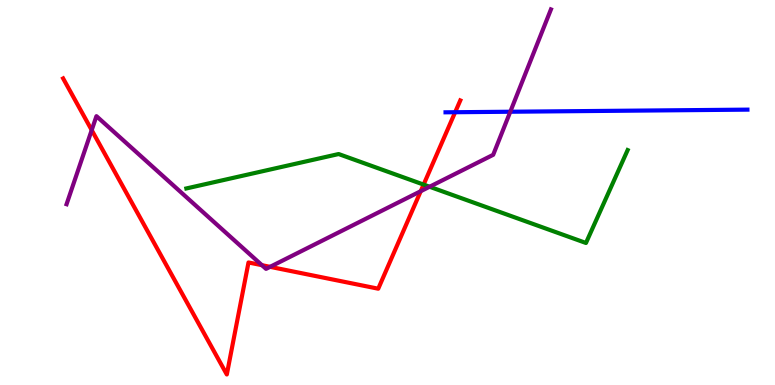[{'lines': ['blue', 'red'], 'intersections': [{'x': 5.87, 'y': 7.09}]}, {'lines': ['green', 'red'], 'intersections': [{'x': 5.47, 'y': 5.21}]}, {'lines': ['purple', 'red'], 'intersections': [{'x': 1.18, 'y': 6.62}, {'x': 3.38, 'y': 3.11}, {'x': 3.48, 'y': 3.07}, {'x': 5.43, 'y': 5.03}]}, {'lines': ['blue', 'green'], 'intersections': []}, {'lines': ['blue', 'purple'], 'intersections': [{'x': 6.58, 'y': 7.1}]}, {'lines': ['green', 'purple'], 'intersections': [{'x': 5.54, 'y': 5.15}]}]